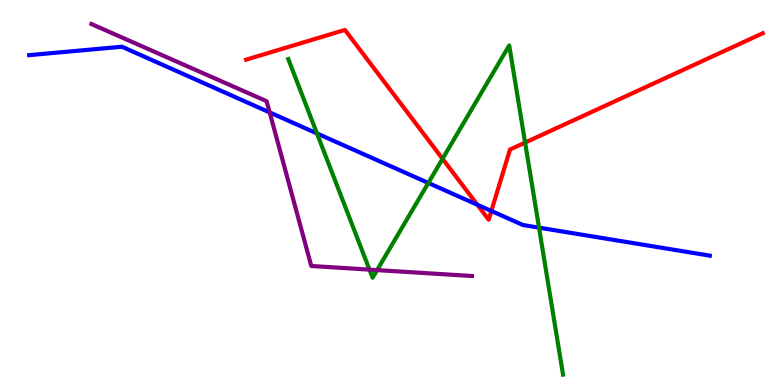[{'lines': ['blue', 'red'], 'intersections': [{'x': 6.16, 'y': 4.68}, {'x': 6.34, 'y': 4.52}]}, {'lines': ['green', 'red'], 'intersections': [{'x': 5.71, 'y': 5.88}, {'x': 6.78, 'y': 6.3}]}, {'lines': ['purple', 'red'], 'intersections': []}, {'lines': ['blue', 'green'], 'intersections': [{'x': 4.09, 'y': 6.53}, {'x': 5.53, 'y': 5.25}, {'x': 6.96, 'y': 4.09}]}, {'lines': ['blue', 'purple'], 'intersections': [{'x': 3.48, 'y': 7.08}]}, {'lines': ['green', 'purple'], 'intersections': [{'x': 4.77, 'y': 3.0}, {'x': 4.87, 'y': 2.98}]}]